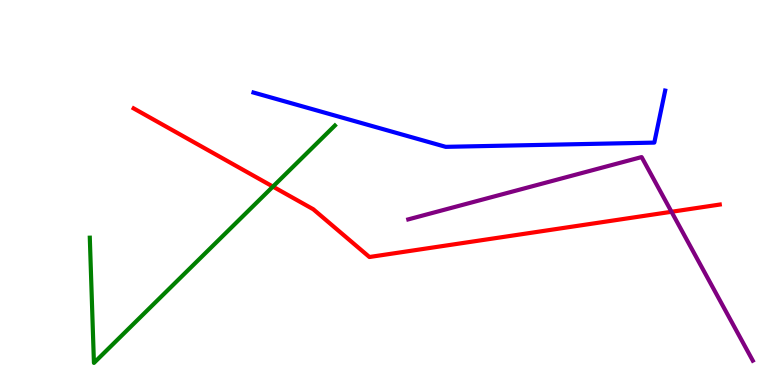[{'lines': ['blue', 'red'], 'intersections': []}, {'lines': ['green', 'red'], 'intersections': [{'x': 3.52, 'y': 5.15}]}, {'lines': ['purple', 'red'], 'intersections': [{'x': 8.66, 'y': 4.5}]}, {'lines': ['blue', 'green'], 'intersections': []}, {'lines': ['blue', 'purple'], 'intersections': []}, {'lines': ['green', 'purple'], 'intersections': []}]